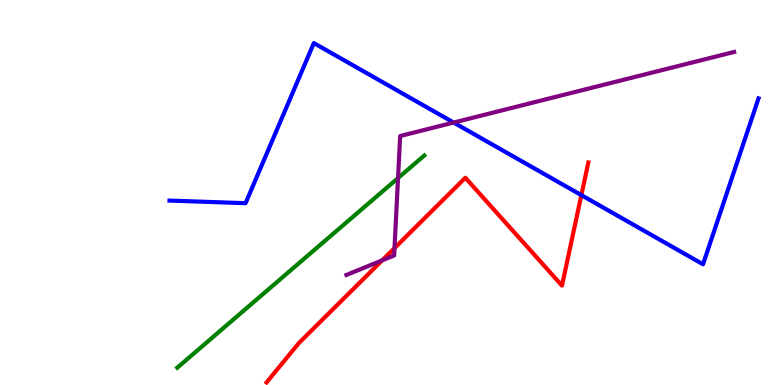[{'lines': ['blue', 'red'], 'intersections': [{'x': 7.5, 'y': 4.93}]}, {'lines': ['green', 'red'], 'intersections': []}, {'lines': ['purple', 'red'], 'intersections': [{'x': 4.93, 'y': 3.24}, {'x': 5.09, 'y': 3.56}]}, {'lines': ['blue', 'green'], 'intersections': []}, {'lines': ['blue', 'purple'], 'intersections': [{'x': 5.85, 'y': 6.82}]}, {'lines': ['green', 'purple'], 'intersections': [{'x': 5.14, 'y': 5.38}]}]